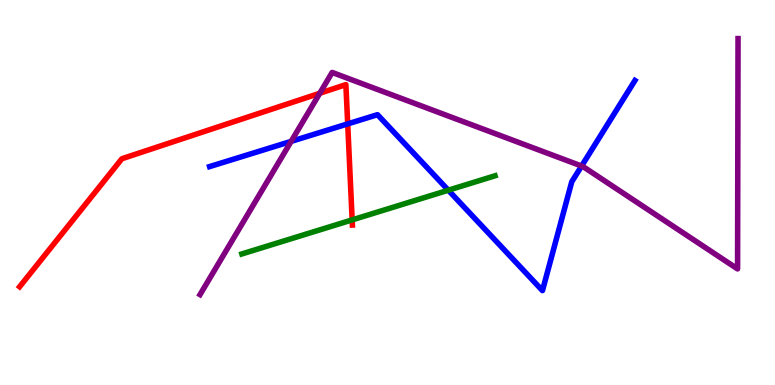[{'lines': ['blue', 'red'], 'intersections': [{'x': 4.49, 'y': 6.78}]}, {'lines': ['green', 'red'], 'intersections': [{'x': 4.54, 'y': 4.29}]}, {'lines': ['purple', 'red'], 'intersections': [{'x': 4.13, 'y': 7.58}]}, {'lines': ['blue', 'green'], 'intersections': [{'x': 5.78, 'y': 5.06}]}, {'lines': ['blue', 'purple'], 'intersections': [{'x': 3.76, 'y': 6.33}, {'x': 7.5, 'y': 5.69}]}, {'lines': ['green', 'purple'], 'intersections': []}]